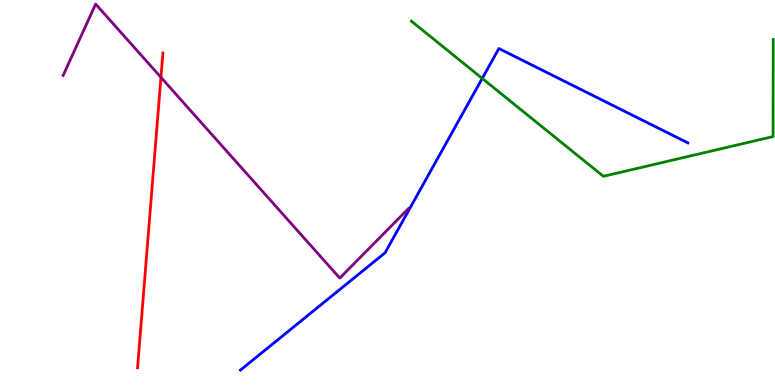[{'lines': ['blue', 'red'], 'intersections': []}, {'lines': ['green', 'red'], 'intersections': []}, {'lines': ['purple', 'red'], 'intersections': [{'x': 2.08, 'y': 7.99}]}, {'lines': ['blue', 'green'], 'intersections': [{'x': 6.22, 'y': 7.96}]}, {'lines': ['blue', 'purple'], 'intersections': []}, {'lines': ['green', 'purple'], 'intersections': []}]